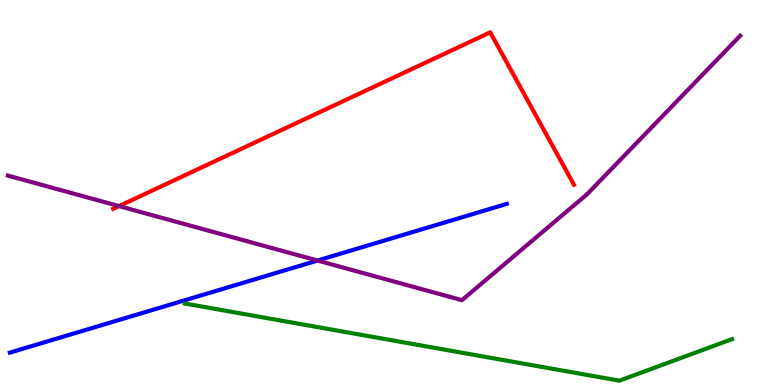[{'lines': ['blue', 'red'], 'intersections': []}, {'lines': ['green', 'red'], 'intersections': []}, {'lines': ['purple', 'red'], 'intersections': [{'x': 1.54, 'y': 4.65}]}, {'lines': ['blue', 'green'], 'intersections': []}, {'lines': ['blue', 'purple'], 'intersections': [{'x': 4.1, 'y': 3.23}]}, {'lines': ['green', 'purple'], 'intersections': []}]